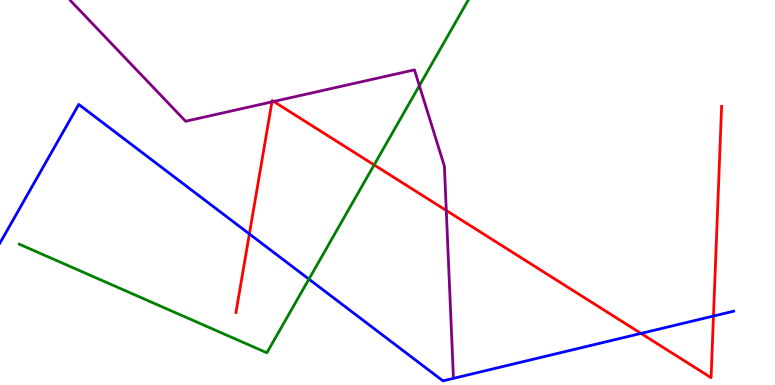[{'lines': ['blue', 'red'], 'intersections': [{'x': 3.22, 'y': 3.92}, {'x': 8.27, 'y': 1.34}, {'x': 9.21, 'y': 1.79}]}, {'lines': ['green', 'red'], 'intersections': [{'x': 4.83, 'y': 5.72}]}, {'lines': ['purple', 'red'], 'intersections': [{'x': 3.51, 'y': 7.35}, {'x': 3.53, 'y': 7.36}, {'x': 5.76, 'y': 4.53}]}, {'lines': ['blue', 'green'], 'intersections': [{'x': 3.99, 'y': 2.75}]}, {'lines': ['blue', 'purple'], 'intersections': []}, {'lines': ['green', 'purple'], 'intersections': [{'x': 5.41, 'y': 7.77}]}]